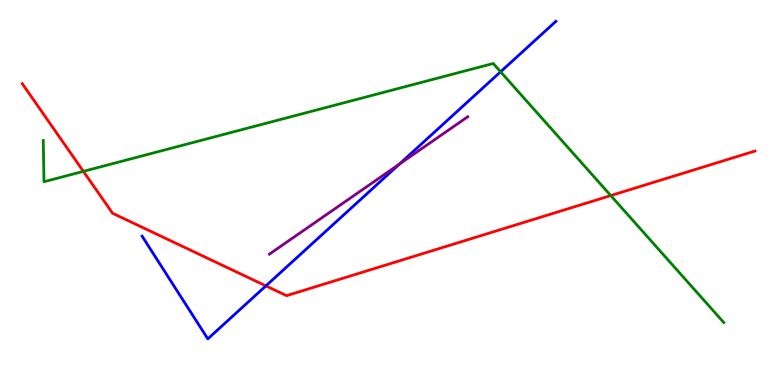[{'lines': ['blue', 'red'], 'intersections': [{'x': 3.43, 'y': 2.57}]}, {'lines': ['green', 'red'], 'intersections': [{'x': 1.08, 'y': 5.55}, {'x': 7.88, 'y': 4.92}]}, {'lines': ['purple', 'red'], 'intersections': []}, {'lines': ['blue', 'green'], 'intersections': [{'x': 6.46, 'y': 8.14}]}, {'lines': ['blue', 'purple'], 'intersections': [{'x': 5.15, 'y': 5.74}]}, {'lines': ['green', 'purple'], 'intersections': []}]